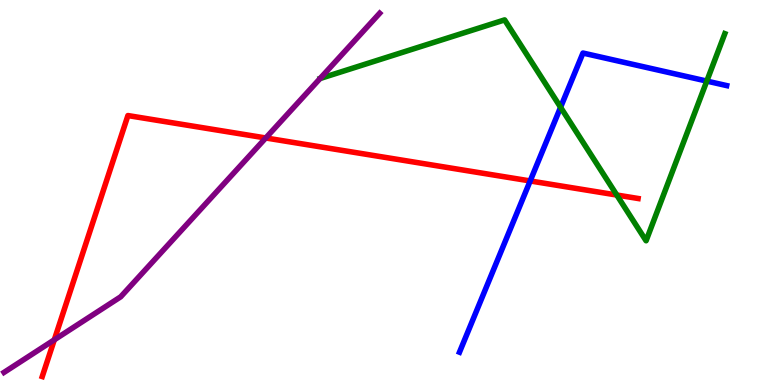[{'lines': ['blue', 'red'], 'intersections': [{'x': 6.84, 'y': 5.3}]}, {'lines': ['green', 'red'], 'intersections': [{'x': 7.96, 'y': 4.93}]}, {'lines': ['purple', 'red'], 'intersections': [{'x': 0.701, 'y': 1.17}, {'x': 3.43, 'y': 6.42}]}, {'lines': ['blue', 'green'], 'intersections': [{'x': 7.23, 'y': 7.21}, {'x': 9.12, 'y': 7.89}]}, {'lines': ['blue', 'purple'], 'intersections': []}, {'lines': ['green', 'purple'], 'intersections': []}]